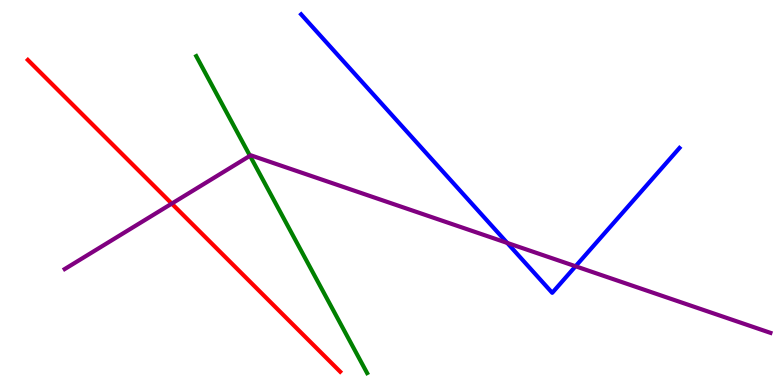[{'lines': ['blue', 'red'], 'intersections': []}, {'lines': ['green', 'red'], 'intersections': []}, {'lines': ['purple', 'red'], 'intersections': [{'x': 2.22, 'y': 4.71}]}, {'lines': ['blue', 'green'], 'intersections': []}, {'lines': ['blue', 'purple'], 'intersections': [{'x': 6.54, 'y': 3.69}, {'x': 7.43, 'y': 3.08}]}, {'lines': ['green', 'purple'], 'intersections': [{'x': 3.23, 'y': 5.95}]}]